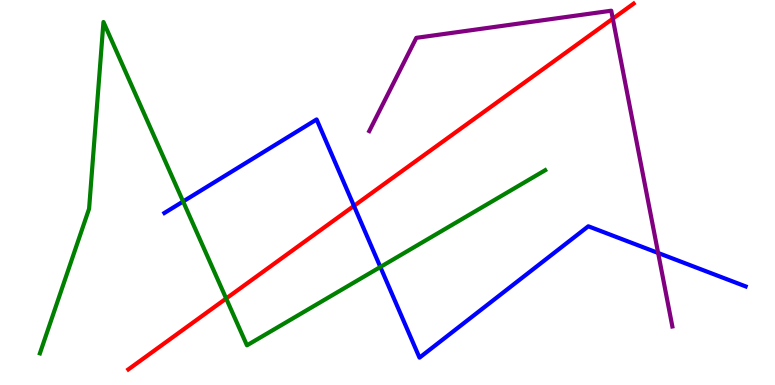[{'lines': ['blue', 'red'], 'intersections': [{'x': 4.57, 'y': 4.65}]}, {'lines': ['green', 'red'], 'intersections': [{'x': 2.92, 'y': 2.25}]}, {'lines': ['purple', 'red'], 'intersections': [{'x': 7.91, 'y': 9.51}]}, {'lines': ['blue', 'green'], 'intersections': [{'x': 2.36, 'y': 4.77}, {'x': 4.91, 'y': 3.06}]}, {'lines': ['blue', 'purple'], 'intersections': [{'x': 8.49, 'y': 3.43}]}, {'lines': ['green', 'purple'], 'intersections': []}]